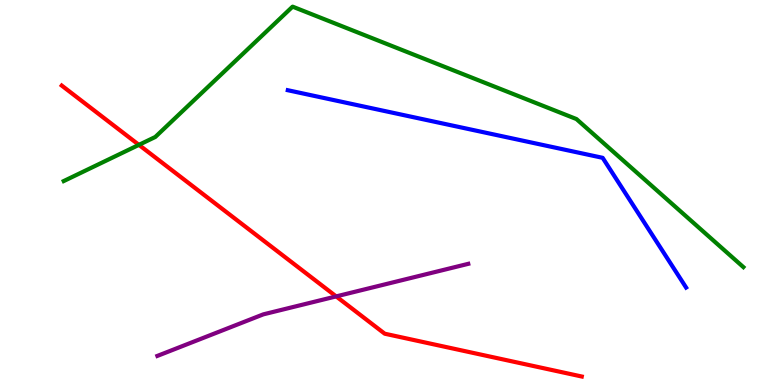[{'lines': ['blue', 'red'], 'intersections': []}, {'lines': ['green', 'red'], 'intersections': [{'x': 1.79, 'y': 6.24}]}, {'lines': ['purple', 'red'], 'intersections': [{'x': 4.34, 'y': 2.3}]}, {'lines': ['blue', 'green'], 'intersections': []}, {'lines': ['blue', 'purple'], 'intersections': []}, {'lines': ['green', 'purple'], 'intersections': []}]